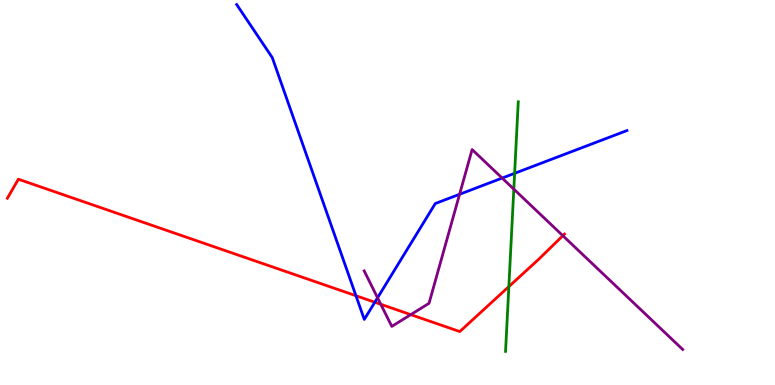[{'lines': ['blue', 'red'], 'intersections': [{'x': 4.59, 'y': 2.32}, {'x': 4.84, 'y': 2.15}]}, {'lines': ['green', 'red'], 'intersections': [{'x': 6.57, 'y': 2.56}]}, {'lines': ['purple', 'red'], 'intersections': [{'x': 4.91, 'y': 2.1}, {'x': 5.3, 'y': 1.83}, {'x': 7.26, 'y': 3.88}]}, {'lines': ['blue', 'green'], 'intersections': [{'x': 6.64, 'y': 5.5}]}, {'lines': ['blue', 'purple'], 'intersections': [{'x': 4.87, 'y': 2.27}, {'x': 5.93, 'y': 4.95}, {'x': 6.48, 'y': 5.37}]}, {'lines': ['green', 'purple'], 'intersections': [{'x': 6.63, 'y': 5.09}]}]